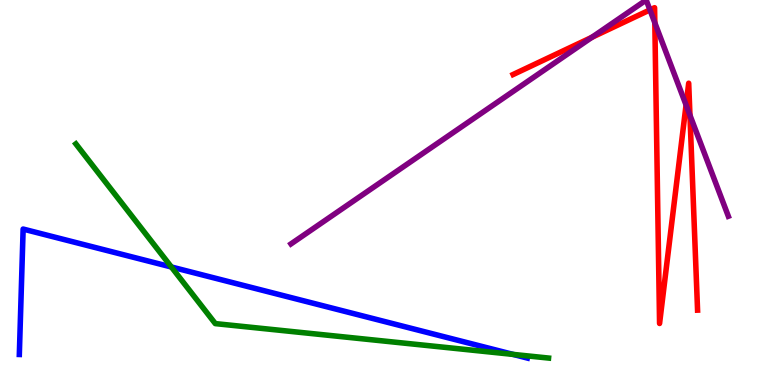[{'lines': ['blue', 'red'], 'intersections': []}, {'lines': ['green', 'red'], 'intersections': []}, {'lines': ['purple', 'red'], 'intersections': [{'x': 7.64, 'y': 9.03}, {'x': 8.39, 'y': 9.74}, {'x': 8.45, 'y': 9.41}, {'x': 8.85, 'y': 7.27}, {'x': 8.9, 'y': 7.01}]}, {'lines': ['blue', 'green'], 'intersections': [{'x': 2.21, 'y': 3.07}, {'x': 6.62, 'y': 0.795}]}, {'lines': ['blue', 'purple'], 'intersections': []}, {'lines': ['green', 'purple'], 'intersections': []}]